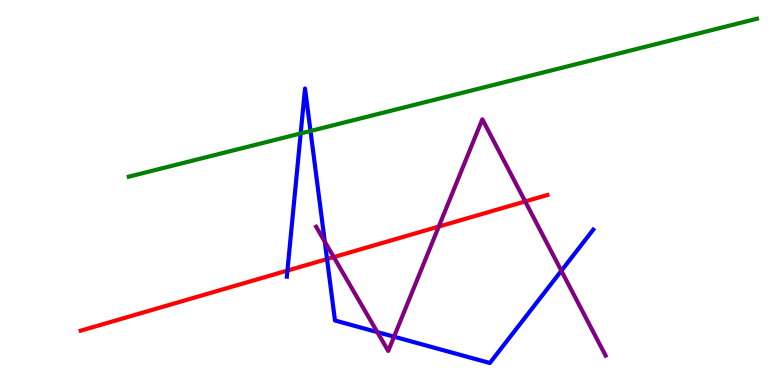[{'lines': ['blue', 'red'], 'intersections': [{'x': 3.71, 'y': 2.97}, {'x': 4.22, 'y': 3.27}]}, {'lines': ['green', 'red'], 'intersections': []}, {'lines': ['purple', 'red'], 'intersections': [{'x': 4.31, 'y': 3.32}, {'x': 5.66, 'y': 4.11}, {'x': 6.78, 'y': 4.77}]}, {'lines': ['blue', 'green'], 'intersections': [{'x': 3.88, 'y': 6.53}, {'x': 4.01, 'y': 6.6}]}, {'lines': ['blue', 'purple'], 'intersections': [{'x': 4.19, 'y': 3.72}, {'x': 4.87, 'y': 1.37}, {'x': 5.08, 'y': 1.25}, {'x': 7.24, 'y': 2.97}]}, {'lines': ['green', 'purple'], 'intersections': []}]